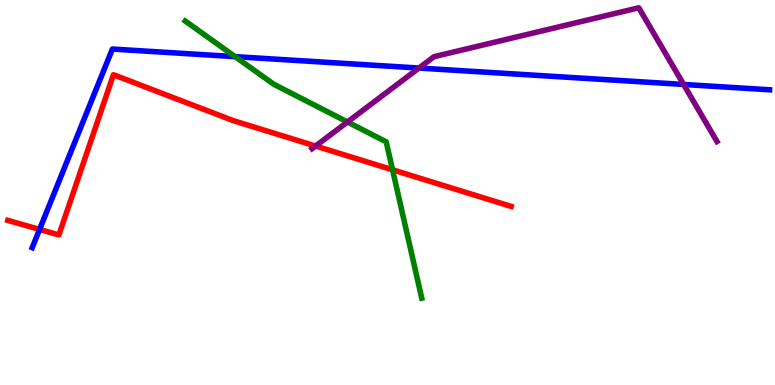[{'lines': ['blue', 'red'], 'intersections': [{'x': 0.511, 'y': 4.04}]}, {'lines': ['green', 'red'], 'intersections': [{'x': 5.07, 'y': 5.59}]}, {'lines': ['purple', 'red'], 'intersections': [{'x': 4.07, 'y': 6.21}]}, {'lines': ['blue', 'green'], 'intersections': [{'x': 3.03, 'y': 8.53}]}, {'lines': ['blue', 'purple'], 'intersections': [{'x': 5.41, 'y': 8.23}, {'x': 8.82, 'y': 7.81}]}, {'lines': ['green', 'purple'], 'intersections': [{'x': 4.48, 'y': 6.83}]}]